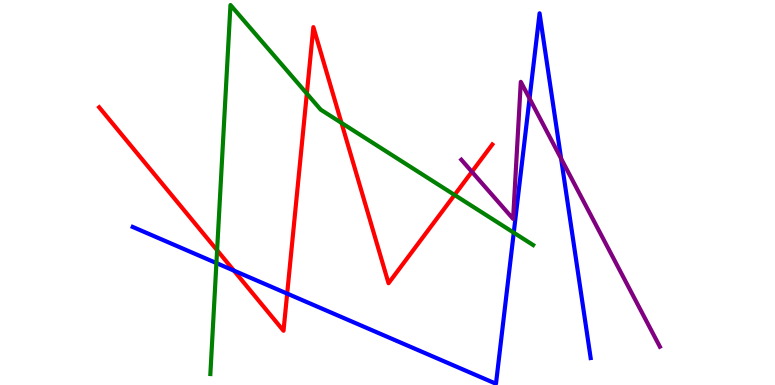[{'lines': ['blue', 'red'], 'intersections': [{'x': 3.02, 'y': 2.97}, {'x': 3.71, 'y': 2.37}]}, {'lines': ['green', 'red'], 'intersections': [{'x': 2.8, 'y': 3.5}, {'x': 3.96, 'y': 7.57}, {'x': 4.41, 'y': 6.81}, {'x': 5.87, 'y': 4.94}]}, {'lines': ['purple', 'red'], 'intersections': [{'x': 6.09, 'y': 5.54}]}, {'lines': ['blue', 'green'], 'intersections': [{'x': 2.79, 'y': 3.17}, {'x': 6.63, 'y': 3.96}]}, {'lines': ['blue', 'purple'], 'intersections': [{'x': 6.83, 'y': 7.44}, {'x': 7.24, 'y': 5.88}]}, {'lines': ['green', 'purple'], 'intersections': []}]